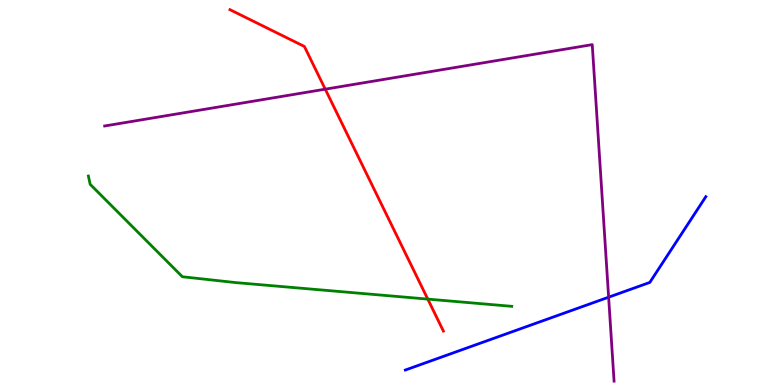[{'lines': ['blue', 'red'], 'intersections': []}, {'lines': ['green', 'red'], 'intersections': [{'x': 5.52, 'y': 2.23}]}, {'lines': ['purple', 'red'], 'intersections': [{'x': 4.2, 'y': 7.68}]}, {'lines': ['blue', 'green'], 'intersections': []}, {'lines': ['blue', 'purple'], 'intersections': [{'x': 7.85, 'y': 2.28}]}, {'lines': ['green', 'purple'], 'intersections': []}]